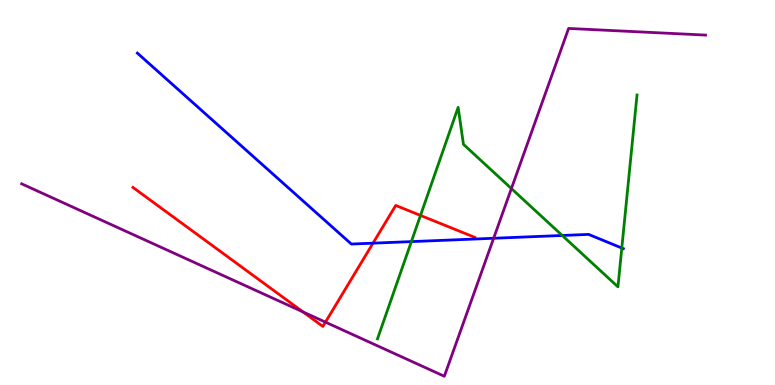[{'lines': ['blue', 'red'], 'intersections': [{'x': 4.81, 'y': 3.68}]}, {'lines': ['green', 'red'], 'intersections': [{'x': 5.43, 'y': 4.4}]}, {'lines': ['purple', 'red'], 'intersections': [{'x': 3.91, 'y': 1.9}, {'x': 4.2, 'y': 1.63}]}, {'lines': ['blue', 'green'], 'intersections': [{'x': 5.31, 'y': 3.72}, {'x': 7.25, 'y': 3.88}, {'x': 8.02, 'y': 3.56}]}, {'lines': ['blue', 'purple'], 'intersections': [{'x': 6.37, 'y': 3.81}]}, {'lines': ['green', 'purple'], 'intersections': [{'x': 6.6, 'y': 5.1}]}]